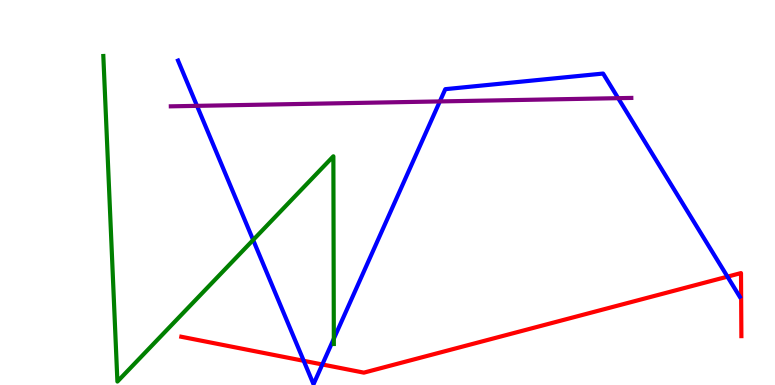[{'lines': ['blue', 'red'], 'intersections': [{'x': 3.92, 'y': 0.628}, {'x': 4.16, 'y': 0.533}, {'x': 9.39, 'y': 2.81}]}, {'lines': ['green', 'red'], 'intersections': []}, {'lines': ['purple', 'red'], 'intersections': []}, {'lines': ['blue', 'green'], 'intersections': [{'x': 3.27, 'y': 3.77}, {'x': 4.31, 'y': 1.2}]}, {'lines': ['blue', 'purple'], 'intersections': [{'x': 2.54, 'y': 7.25}, {'x': 5.68, 'y': 7.37}, {'x': 7.98, 'y': 7.45}]}, {'lines': ['green', 'purple'], 'intersections': []}]